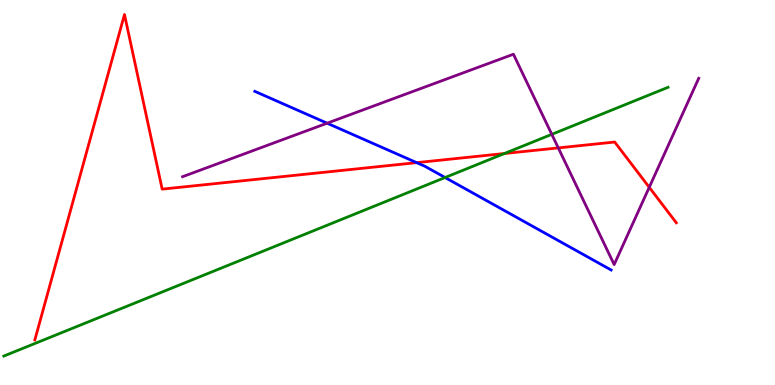[{'lines': ['blue', 'red'], 'intersections': [{'x': 5.38, 'y': 5.78}]}, {'lines': ['green', 'red'], 'intersections': [{'x': 6.51, 'y': 6.01}]}, {'lines': ['purple', 'red'], 'intersections': [{'x': 7.2, 'y': 6.16}, {'x': 8.38, 'y': 5.13}]}, {'lines': ['blue', 'green'], 'intersections': [{'x': 5.74, 'y': 5.39}]}, {'lines': ['blue', 'purple'], 'intersections': [{'x': 4.22, 'y': 6.8}]}, {'lines': ['green', 'purple'], 'intersections': [{'x': 7.12, 'y': 6.51}]}]